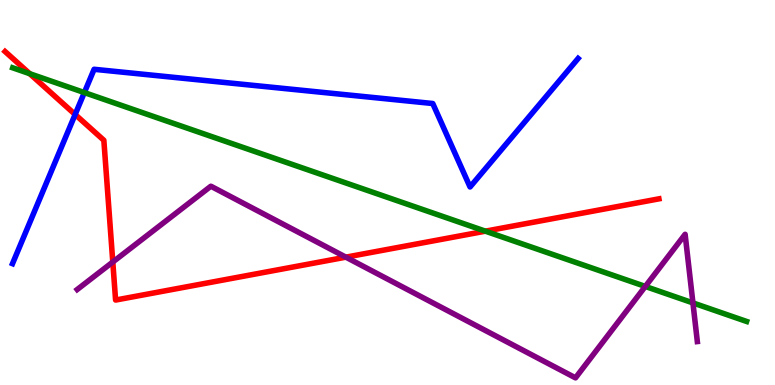[{'lines': ['blue', 'red'], 'intersections': [{'x': 0.97, 'y': 7.03}]}, {'lines': ['green', 'red'], 'intersections': [{'x': 0.384, 'y': 8.09}, {'x': 6.26, 'y': 4.0}]}, {'lines': ['purple', 'red'], 'intersections': [{'x': 1.46, 'y': 3.19}, {'x': 4.46, 'y': 3.32}]}, {'lines': ['blue', 'green'], 'intersections': [{'x': 1.09, 'y': 7.6}]}, {'lines': ['blue', 'purple'], 'intersections': []}, {'lines': ['green', 'purple'], 'intersections': [{'x': 8.33, 'y': 2.56}, {'x': 8.94, 'y': 2.13}]}]